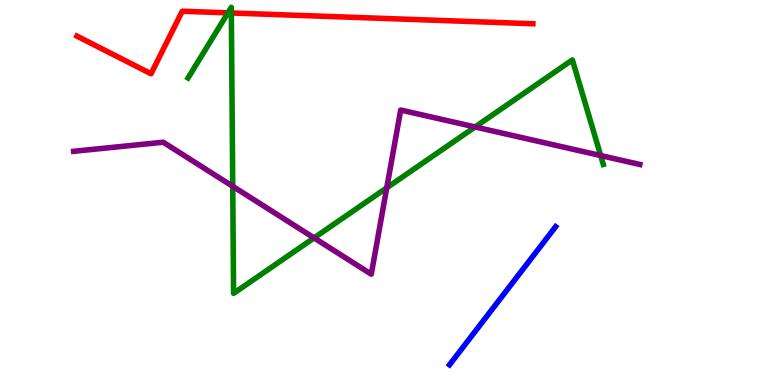[{'lines': ['blue', 'red'], 'intersections': []}, {'lines': ['green', 'red'], 'intersections': [{'x': 2.94, 'y': 9.67}, {'x': 2.99, 'y': 9.66}]}, {'lines': ['purple', 'red'], 'intersections': []}, {'lines': ['blue', 'green'], 'intersections': []}, {'lines': ['blue', 'purple'], 'intersections': []}, {'lines': ['green', 'purple'], 'intersections': [{'x': 3.0, 'y': 5.16}, {'x': 4.05, 'y': 3.82}, {'x': 4.99, 'y': 5.12}, {'x': 6.13, 'y': 6.7}, {'x': 7.75, 'y': 5.96}]}]